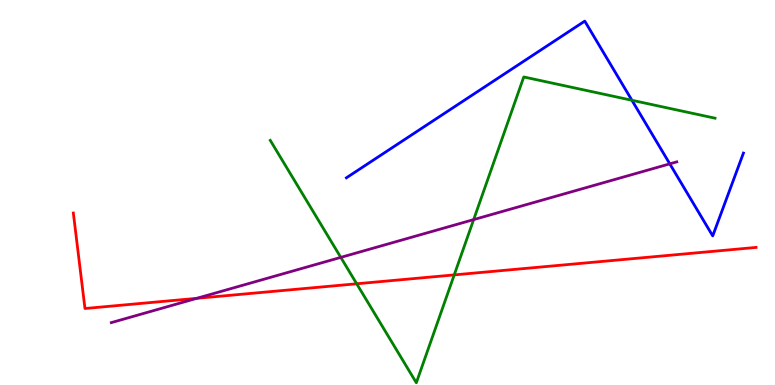[{'lines': ['blue', 'red'], 'intersections': []}, {'lines': ['green', 'red'], 'intersections': [{'x': 4.6, 'y': 2.63}, {'x': 5.86, 'y': 2.86}]}, {'lines': ['purple', 'red'], 'intersections': [{'x': 2.54, 'y': 2.25}]}, {'lines': ['blue', 'green'], 'intersections': [{'x': 8.15, 'y': 7.4}]}, {'lines': ['blue', 'purple'], 'intersections': [{'x': 8.64, 'y': 5.74}]}, {'lines': ['green', 'purple'], 'intersections': [{'x': 4.4, 'y': 3.31}, {'x': 6.11, 'y': 4.3}]}]